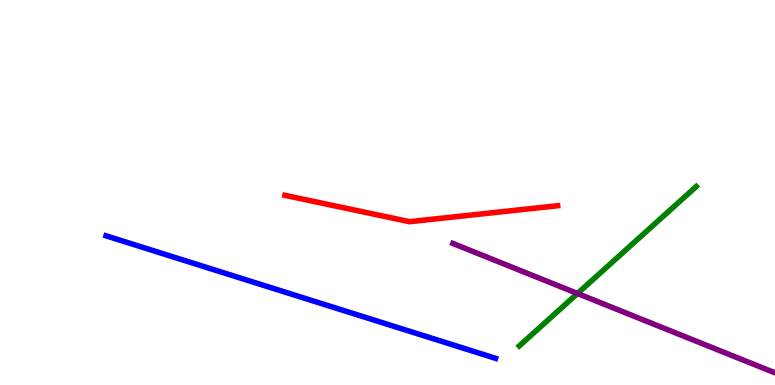[{'lines': ['blue', 'red'], 'intersections': []}, {'lines': ['green', 'red'], 'intersections': []}, {'lines': ['purple', 'red'], 'intersections': []}, {'lines': ['blue', 'green'], 'intersections': []}, {'lines': ['blue', 'purple'], 'intersections': []}, {'lines': ['green', 'purple'], 'intersections': [{'x': 7.45, 'y': 2.38}]}]